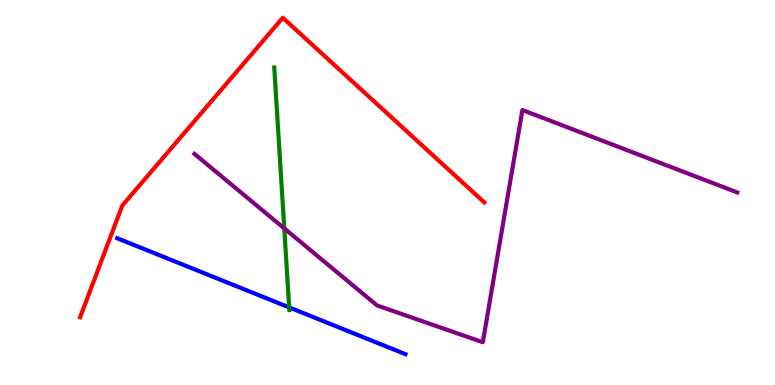[{'lines': ['blue', 'red'], 'intersections': []}, {'lines': ['green', 'red'], 'intersections': []}, {'lines': ['purple', 'red'], 'intersections': []}, {'lines': ['blue', 'green'], 'intersections': [{'x': 3.73, 'y': 2.02}]}, {'lines': ['blue', 'purple'], 'intersections': []}, {'lines': ['green', 'purple'], 'intersections': [{'x': 3.67, 'y': 4.07}]}]